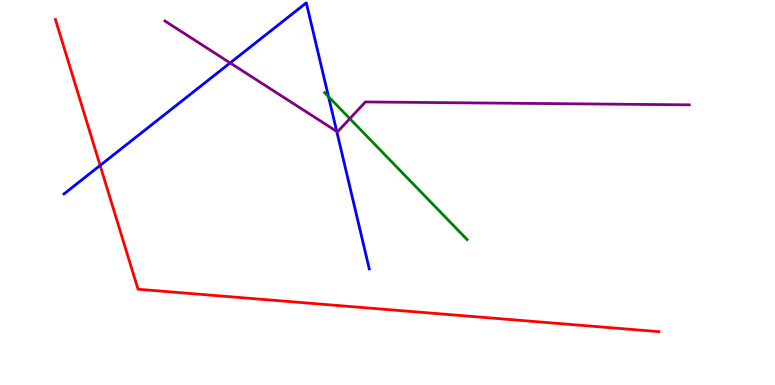[{'lines': ['blue', 'red'], 'intersections': [{'x': 1.29, 'y': 5.7}]}, {'lines': ['green', 'red'], 'intersections': []}, {'lines': ['purple', 'red'], 'intersections': []}, {'lines': ['blue', 'green'], 'intersections': [{'x': 4.24, 'y': 7.49}]}, {'lines': ['blue', 'purple'], 'intersections': [{'x': 2.97, 'y': 8.37}, {'x': 4.35, 'y': 6.59}]}, {'lines': ['green', 'purple'], 'intersections': [{'x': 4.51, 'y': 6.92}]}]